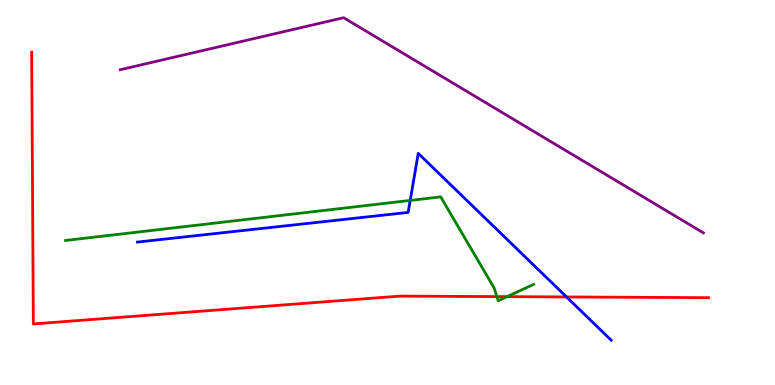[{'lines': ['blue', 'red'], 'intersections': [{'x': 7.31, 'y': 2.29}]}, {'lines': ['green', 'red'], 'intersections': [{'x': 6.41, 'y': 2.3}, {'x': 6.54, 'y': 2.29}]}, {'lines': ['purple', 'red'], 'intersections': []}, {'lines': ['blue', 'green'], 'intersections': [{'x': 5.29, 'y': 4.79}]}, {'lines': ['blue', 'purple'], 'intersections': []}, {'lines': ['green', 'purple'], 'intersections': []}]